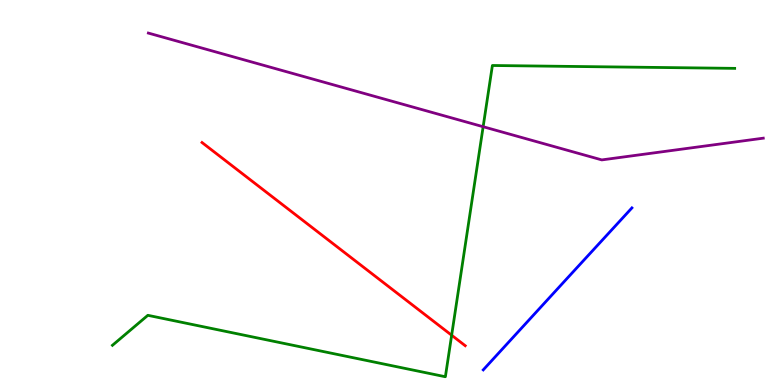[{'lines': ['blue', 'red'], 'intersections': []}, {'lines': ['green', 'red'], 'intersections': [{'x': 5.83, 'y': 1.29}]}, {'lines': ['purple', 'red'], 'intersections': []}, {'lines': ['blue', 'green'], 'intersections': []}, {'lines': ['blue', 'purple'], 'intersections': []}, {'lines': ['green', 'purple'], 'intersections': [{'x': 6.23, 'y': 6.71}]}]